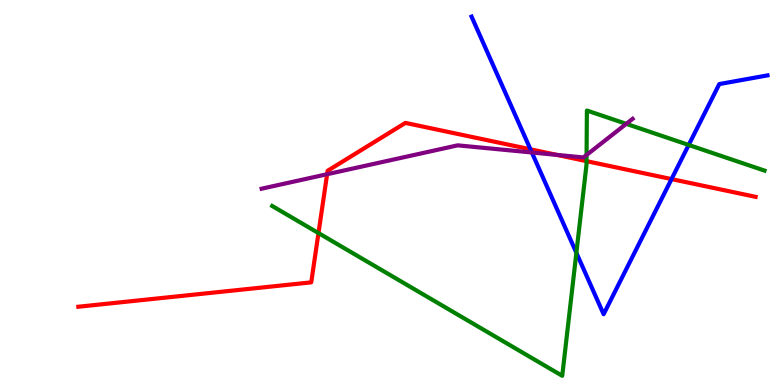[{'lines': ['blue', 'red'], 'intersections': [{'x': 6.84, 'y': 6.12}, {'x': 8.66, 'y': 5.35}]}, {'lines': ['green', 'red'], 'intersections': [{'x': 4.11, 'y': 3.95}, {'x': 7.57, 'y': 5.81}]}, {'lines': ['purple', 'red'], 'intersections': [{'x': 4.22, 'y': 5.47}, {'x': 7.19, 'y': 5.98}]}, {'lines': ['blue', 'green'], 'intersections': [{'x': 7.44, 'y': 3.43}, {'x': 8.89, 'y': 6.23}]}, {'lines': ['blue', 'purple'], 'intersections': [{'x': 6.86, 'y': 6.04}]}, {'lines': ['green', 'purple'], 'intersections': [{'x': 7.57, 'y': 5.97}, {'x': 8.08, 'y': 6.78}]}]